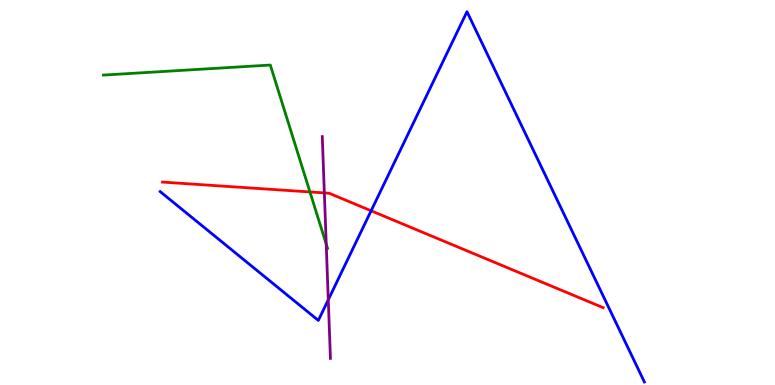[{'lines': ['blue', 'red'], 'intersections': [{'x': 4.79, 'y': 4.53}]}, {'lines': ['green', 'red'], 'intersections': [{'x': 4.0, 'y': 5.01}]}, {'lines': ['purple', 'red'], 'intersections': [{'x': 4.19, 'y': 4.99}]}, {'lines': ['blue', 'green'], 'intersections': []}, {'lines': ['blue', 'purple'], 'intersections': [{'x': 4.24, 'y': 2.21}]}, {'lines': ['green', 'purple'], 'intersections': [{'x': 4.21, 'y': 3.66}]}]